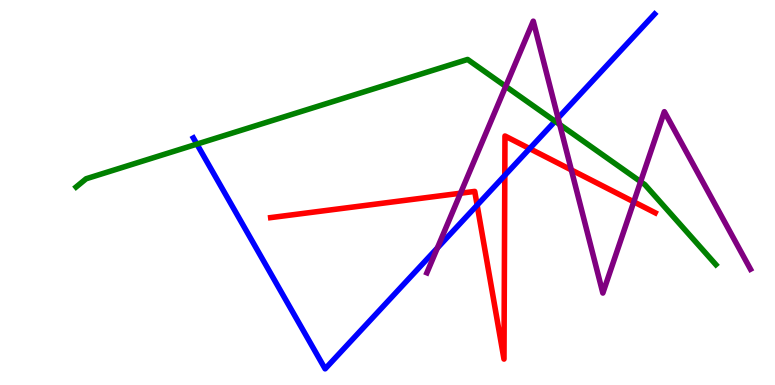[{'lines': ['blue', 'red'], 'intersections': [{'x': 6.16, 'y': 4.67}, {'x': 6.51, 'y': 5.44}, {'x': 6.83, 'y': 6.14}]}, {'lines': ['green', 'red'], 'intersections': []}, {'lines': ['purple', 'red'], 'intersections': [{'x': 5.94, 'y': 4.98}, {'x': 7.37, 'y': 5.59}, {'x': 8.18, 'y': 4.76}]}, {'lines': ['blue', 'green'], 'intersections': [{'x': 2.54, 'y': 6.26}, {'x': 7.16, 'y': 6.85}]}, {'lines': ['blue', 'purple'], 'intersections': [{'x': 5.64, 'y': 3.56}, {'x': 7.2, 'y': 6.93}]}, {'lines': ['green', 'purple'], 'intersections': [{'x': 6.53, 'y': 7.76}, {'x': 7.22, 'y': 6.77}, {'x': 8.27, 'y': 5.28}]}]